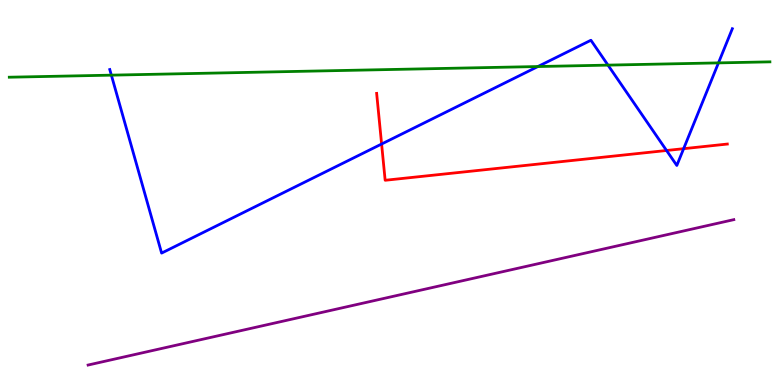[{'lines': ['blue', 'red'], 'intersections': [{'x': 4.92, 'y': 6.26}, {'x': 8.6, 'y': 6.09}, {'x': 8.82, 'y': 6.14}]}, {'lines': ['green', 'red'], 'intersections': []}, {'lines': ['purple', 'red'], 'intersections': []}, {'lines': ['blue', 'green'], 'intersections': [{'x': 1.44, 'y': 8.05}, {'x': 6.94, 'y': 8.27}, {'x': 7.84, 'y': 8.31}, {'x': 9.27, 'y': 8.37}]}, {'lines': ['blue', 'purple'], 'intersections': []}, {'lines': ['green', 'purple'], 'intersections': []}]